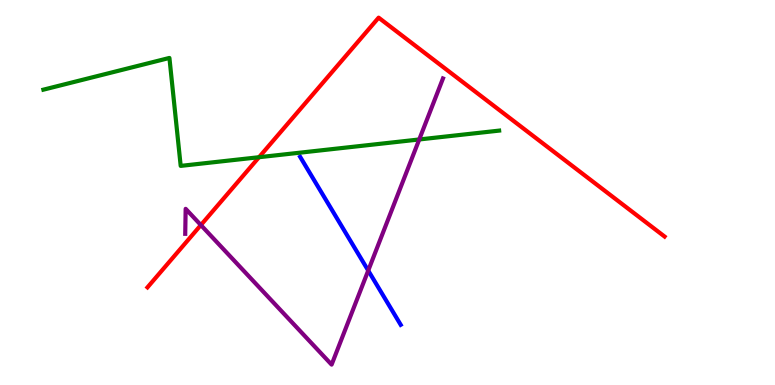[{'lines': ['blue', 'red'], 'intersections': []}, {'lines': ['green', 'red'], 'intersections': [{'x': 3.34, 'y': 5.92}]}, {'lines': ['purple', 'red'], 'intersections': [{'x': 2.59, 'y': 4.15}]}, {'lines': ['blue', 'green'], 'intersections': []}, {'lines': ['blue', 'purple'], 'intersections': [{'x': 4.75, 'y': 2.97}]}, {'lines': ['green', 'purple'], 'intersections': [{'x': 5.41, 'y': 6.38}]}]